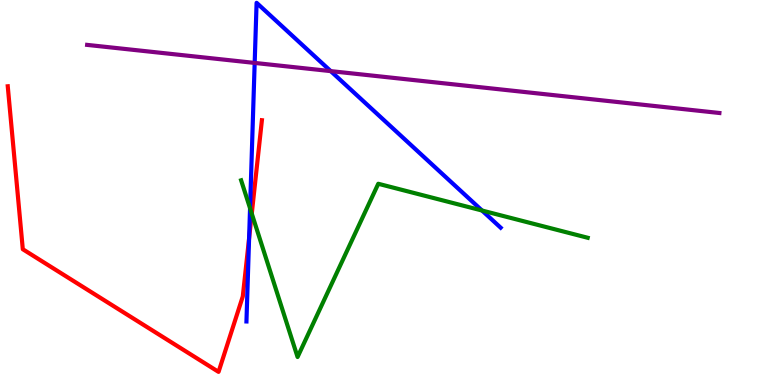[{'lines': ['blue', 'red'], 'intersections': [{'x': 3.21, 'y': 3.81}]}, {'lines': ['green', 'red'], 'intersections': [{'x': 3.25, 'y': 4.45}]}, {'lines': ['purple', 'red'], 'intersections': []}, {'lines': ['blue', 'green'], 'intersections': [{'x': 3.23, 'y': 4.59}, {'x': 6.22, 'y': 4.53}]}, {'lines': ['blue', 'purple'], 'intersections': [{'x': 3.29, 'y': 8.37}, {'x': 4.27, 'y': 8.15}]}, {'lines': ['green', 'purple'], 'intersections': []}]